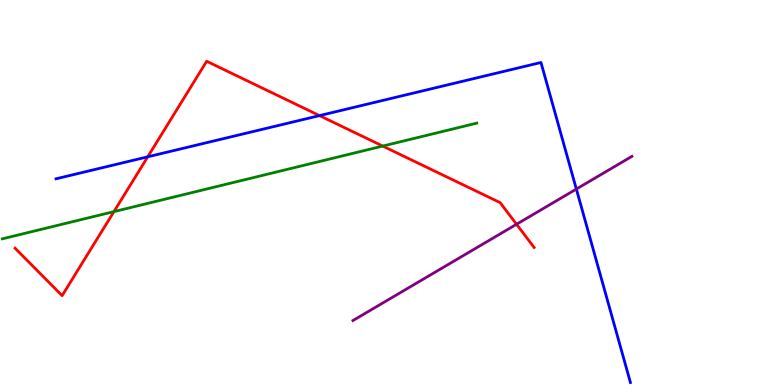[{'lines': ['blue', 'red'], 'intersections': [{'x': 1.91, 'y': 5.93}, {'x': 4.12, 'y': 7.0}]}, {'lines': ['green', 'red'], 'intersections': [{'x': 1.47, 'y': 4.5}, {'x': 4.94, 'y': 6.21}]}, {'lines': ['purple', 'red'], 'intersections': [{'x': 6.66, 'y': 4.17}]}, {'lines': ['blue', 'green'], 'intersections': []}, {'lines': ['blue', 'purple'], 'intersections': [{'x': 7.44, 'y': 5.09}]}, {'lines': ['green', 'purple'], 'intersections': []}]